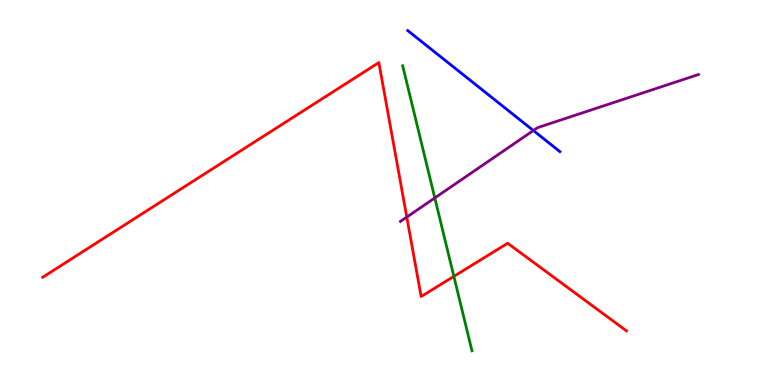[{'lines': ['blue', 'red'], 'intersections': []}, {'lines': ['green', 'red'], 'intersections': [{'x': 5.86, 'y': 2.82}]}, {'lines': ['purple', 'red'], 'intersections': [{'x': 5.25, 'y': 4.36}]}, {'lines': ['blue', 'green'], 'intersections': []}, {'lines': ['blue', 'purple'], 'intersections': [{'x': 6.88, 'y': 6.61}]}, {'lines': ['green', 'purple'], 'intersections': [{'x': 5.61, 'y': 4.86}]}]